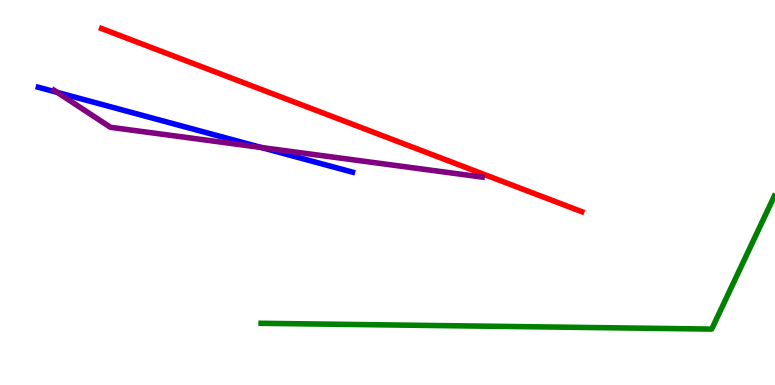[{'lines': ['blue', 'red'], 'intersections': []}, {'lines': ['green', 'red'], 'intersections': []}, {'lines': ['purple', 'red'], 'intersections': []}, {'lines': ['blue', 'green'], 'intersections': []}, {'lines': ['blue', 'purple'], 'intersections': [{'x': 0.739, 'y': 7.6}, {'x': 3.37, 'y': 6.17}]}, {'lines': ['green', 'purple'], 'intersections': []}]